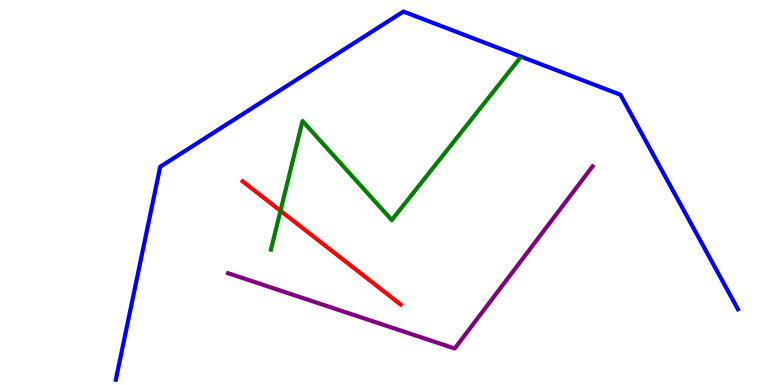[{'lines': ['blue', 'red'], 'intersections': []}, {'lines': ['green', 'red'], 'intersections': [{'x': 3.62, 'y': 4.52}]}, {'lines': ['purple', 'red'], 'intersections': []}, {'lines': ['blue', 'green'], 'intersections': []}, {'lines': ['blue', 'purple'], 'intersections': []}, {'lines': ['green', 'purple'], 'intersections': []}]